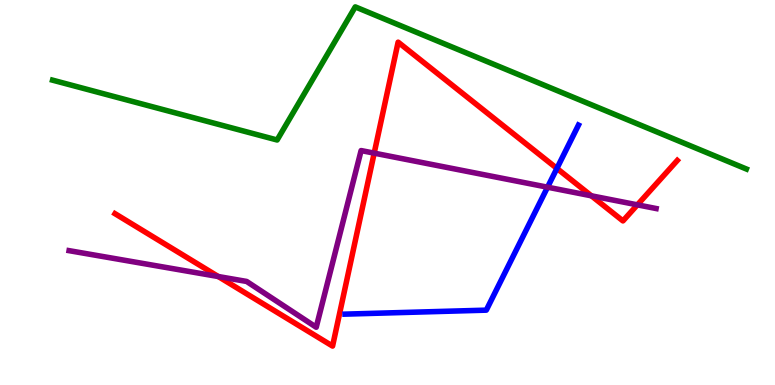[{'lines': ['blue', 'red'], 'intersections': [{'x': 7.19, 'y': 5.63}]}, {'lines': ['green', 'red'], 'intersections': []}, {'lines': ['purple', 'red'], 'intersections': [{'x': 2.82, 'y': 2.82}, {'x': 4.83, 'y': 6.02}, {'x': 7.63, 'y': 4.91}, {'x': 8.22, 'y': 4.68}]}, {'lines': ['blue', 'green'], 'intersections': []}, {'lines': ['blue', 'purple'], 'intersections': [{'x': 7.07, 'y': 5.14}]}, {'lines': ['green', 'purple'], 'intersections': []}]